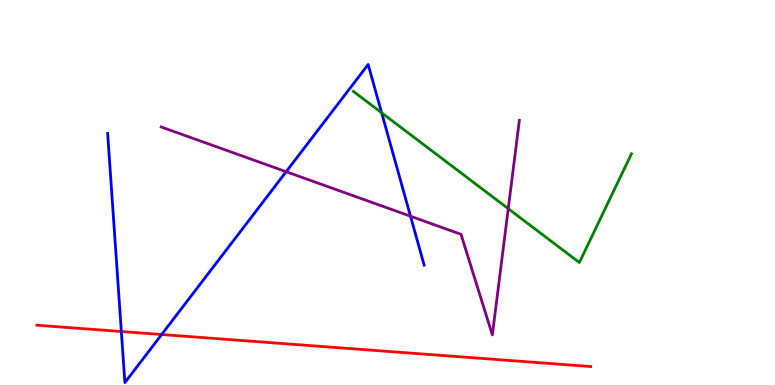[{'lines': ['blue', 'red'], 'intersections': [{'x': 1.57, 'y': 1.39}, {'x': 2.09, 'y': 1.31}]}, {'lines': ['green', 'red'], 'intersections': []}, {'lines': ['purple', 'red'], 'intersections': []}, {'lines': ['blue', 'green'], 'intersections': [{'x': 4.92, 'y': 7.07}]}, {'lines': ['blue', 'purple'], 'intersections': [{'x': 3.69, 'y': 5.54}, {'x': 5.3, 'y': 4.38}]}, {'lines': ['green', 'purple'], 'intersections': [{'x': 6.56, 'y': 4.58}]}]